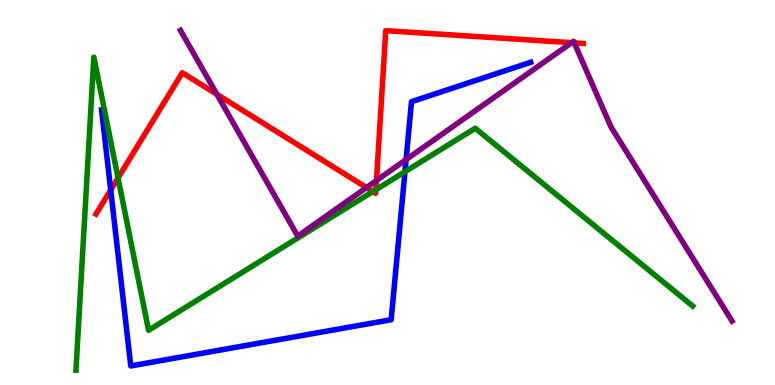[{'lines': ['blue', 'red'], 'intersections': [{'x': 1.43, 'y': 5.07}]}, {'lines': ['green', 'red'], 'intersections': [{'x': 1.52, 'y': 5.38}, {'x': 4.81, 'y': 5.02}, {'x': 4.85, 'y': 5.07}]}, {'lines': ['purple', 'red'], 'intersections': [{'x': 2.8, 'y': 7.55}, {'x': 4.73, 'y': 5.13}, {'x': 4.86, 'y': 5.31}, {'x': 7.38, 'y': 8.89}, {'x': 7.41, 'y': 8.89}]}, {'lines': ['blue', 'green'], 'intersections': [{'x': 5.23, 'y': 5.54}]}, {'lines': ['blue', 'purple'], 'intersections': [{'x': 5.24, 'y': 5.85}]}, {'lines': ['green', 'purple'], 'intersections': []}]